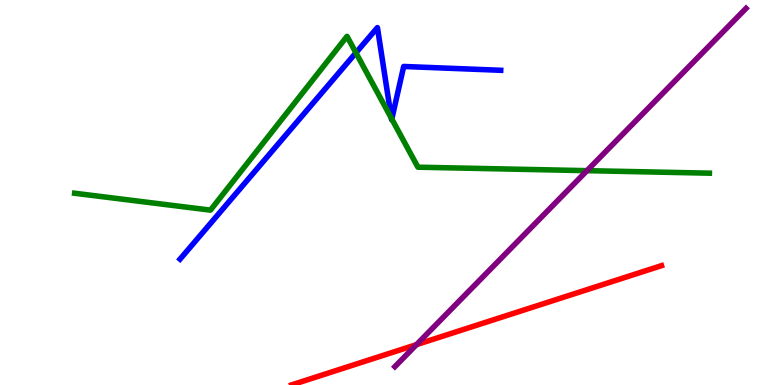[{'lines': ['blue', 'red'], 'intersections': []}, {'lines': ['green', 'red'], 'intersections': []}, {'lines': ['purple', 'red'], 'intersections': [{'x': 5.37, 'y': 1.05}]}, {'lines': ['blue', 'green'], 'intersections': [{'x': 4.59, 'y': 8.63}, {'x': 5.05, 'y': 6.93}, {'x': 5.06, 'y': 6.91}]}, {'lines': ['blue', 'purple'], 'intersections': []}, {'lines': ['green', 'purple'], 'intersections': [{'x': 7.57, 'y': 5.57}]}]